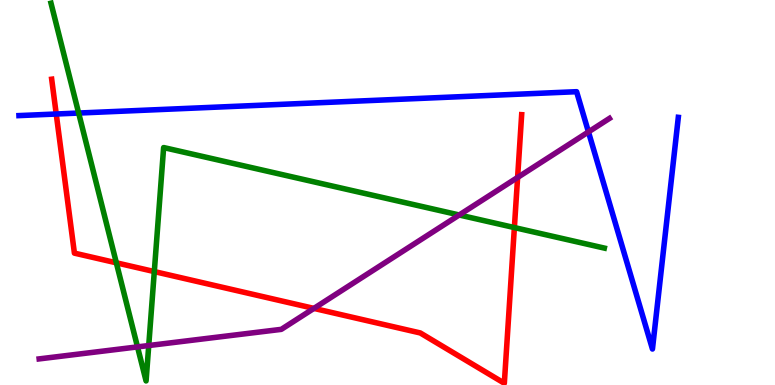[{'lines': ['blue', 'red'], 'intersections': [{'x': 0.726, 'y': 7.04}]}, {'lines': ['green', 'red'], 'intersections': [{'x': 1.5, 'y': 3.17}, {'x': 1.99, 'y': 2.95}, {'x': 6.64, 'y': 4.09}]}, {'lines': ['purple', 'red'], 'intersections': [{'x': 4.05, 'y': 1.99}, {'x': 6.68, 'y': 5.39}]}, {'lines': ['blue', 'green'], 'intersections': [{'x': 1.01, 'y': 7.06}]}, {'lines': ['blue', 'purple'], 'intersections': [{'x': 7.59, 'y': 6.57}]}, {'lines': ['green', 'purple'], 'intersections': [{'x': 1.77, 'y': 0.99}, {'x': 1.92, 'y': 1.03}, {'x': 5.93, 'y': 4.42}]}]